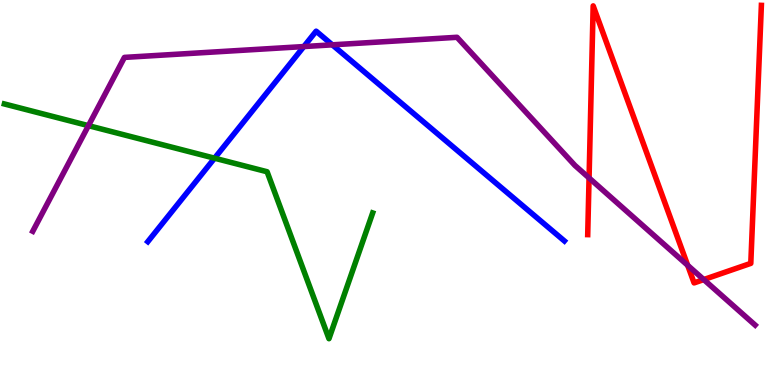[{'lines': ['blue', 'red'], 'intersections': []}, {'lines': ['green', 'red'], 'intersections': []}, {'lines': ['purple', 'red'], 'intersections': [{'x': 7.6, 'y': 5.38}, {'x': 8.87, 'y': 3.11}, {'x': 9.08, 'y': 2.74}]}, {'lines': ['blue', 'green'], 'intersections': [{'x': 2.77, 'y': 5.89}]}, {'lines': ['blue', 'purple'], 'intersections': [{'x': 3.92, 'y': 8.79}, {'x': 4.29, 'y': 8.84}]}, {'lines': ['green', 'purple'], 'intersections': [{'x': 1.14, 'y': 6.74}]}]